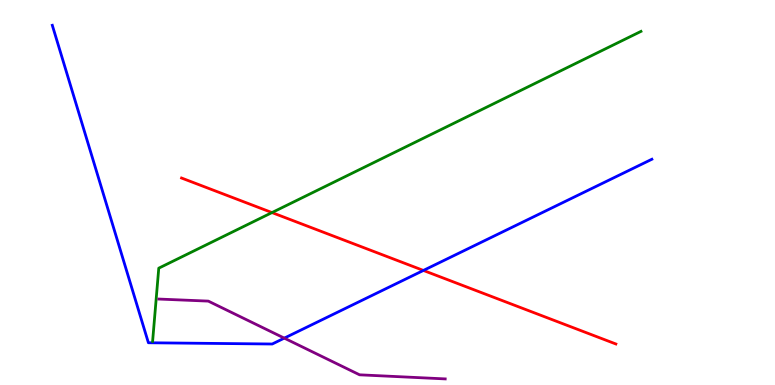[{'lines': ['blue', 'red'], 'intersections': [{'x': 5.46, 'y': 2.98}]}, {'lines': ['green', 'red'], 'intersections': [{'x': 3.51, 'y': 4.48}]}, {'lines': ['purple', 'red'], 'intersections': []}, {'lines': ['blue', 'green'], 'intersections': []}, {'lines': ['blue', 'purple'], 'intersections': [{'x': 3.67, 'y': 1.22}]}, {'lines': ['green', 'purple'], 'intersections': []}]